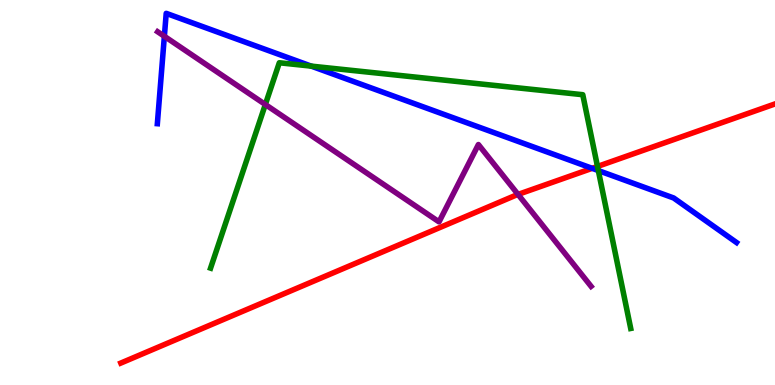[{'lines': ['blue', 'red'], 'intersections': [{'x': 7.64, 'y': 5.63}]}, {'lines': ['green', 'red'], 'intersections': [{'x': 7.71, 'y': 5.68}]}, {'lines': ['purple', 'red'], 'intersections': [{'x': 6.68, 'y': 4.95}]}, {'lines': ['blue', 'green'], 'intersections': [{'x': 4.02, 'y': 8.28}, {'x': 7.72, 'y': 5.57}]}, {'lines': ['blue', 'purple'], 'intersections': [{'x': 2.12, 'y': 9.06}]}, {'lines': ['green', 'purple'], 'intersections': [{'x': 3.42, 'y': 7.29}]}]